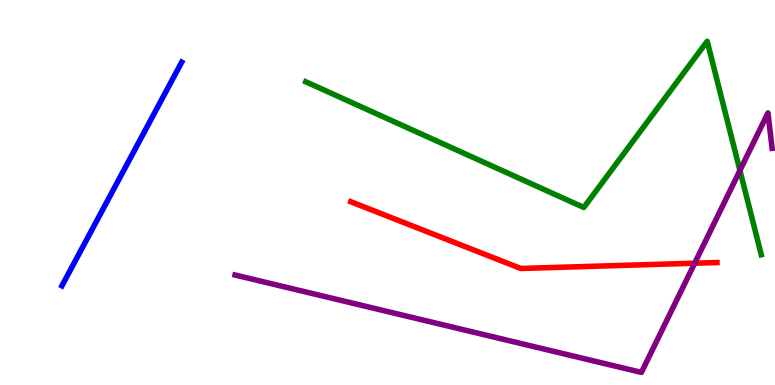[{'lines': ['blue', 'red'], 'intersections': []}, {'lines': ['green', 'red'], 'intersections': []}, {'lines': ['purple', 'red'], 'intersections': [{'x': 8.96, 'y': 3.16}]}, {'lines': ['blue', 'green'], 'intersections': []}, {'lines': ['blue', 'purple'], 'intersections': []}, {'lines': ['green', 'purple'], 'intersections': [{'x': 9.55, 'y': 5.57}]}]